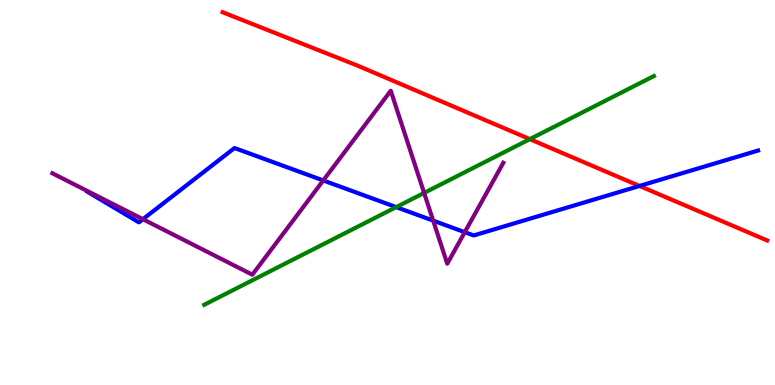[{'lines': ['blue', 'red'], 'intersections': [{'x': 8.25, 'y': 5.17}]}, {'lines': ['green', 'red'], 'intersections': [{'x': 6.84, 'y': 6.39}]}, {'lines': ['purple', 'red'], 'intersections': []}, {'lines': ['blue', 'green'], 'intersections': [{'x': 5.11, 'y': 4.62}]}, {'lines': ['blue', 'purple'], 'intersections': [{'x': 1.84, 'y': 4.31}, {'x': 4.17, 'y': 5.31}, {'x': 5.59, 'y': 4.27}, {'x': 6.0, 'y': 3.97}]}, {'lines': ['green', 'purple'], 'intersections': [{'x': 5.47, 'y': 4.99}]}]